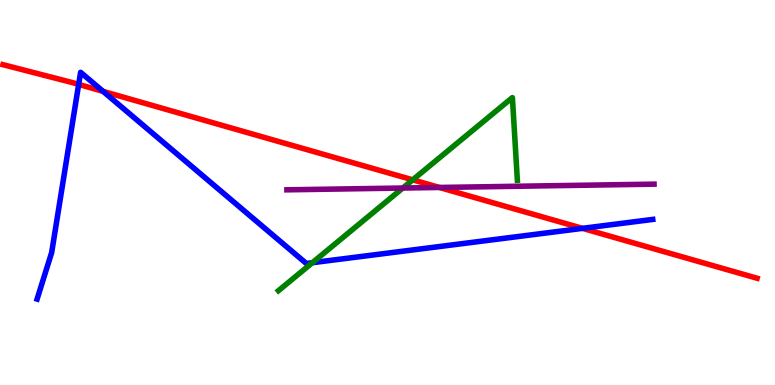[{'lines': ['blue', 'red'], 'intersections': [{'x': 1.02, 'y': 7.81}, {'x': 1.33, 'y': 7.63}, {'x': 7.52, 'y': 4.07}]}, {'lines': ['green', 'red'], 'intersections': [{'x': 5.33, 'y': 5.33}]}, {'lines': ['purple', 'red'], 'intersections': [{'x': 5.67, 'y': 5.13}]}, {'lines': ['blue', 'green'], 'intersections': [{'x': 4.03, 'y': 3.18}]}, {'lines': ['blue', 'purple'], 'intersections': []}, {'lines': ['green', 'purple'], 'intersections': [{'x': 5.2, 'y': 5.12}]}]